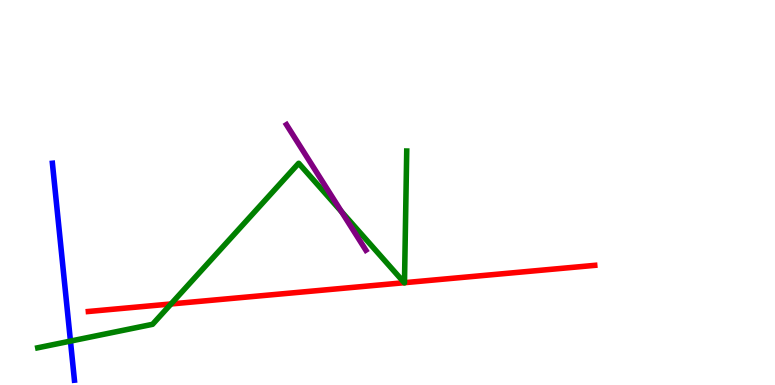[{'lines': ['blue', 'red'], 'intersections': []}, {'lines': ['green', 'red'], 'intersections': [{'x': 2.21, 'y': 2.1}, {'x': 5.22, 'y': 2.66}, {'x': 5.22, 'y': 2.66}]}, {'lines': ['purple', 'red'], 'intersections': []}, {'lines': ['blue', 'green'], 'intersections': [{'x': 0.909, 'y': 1.14}]}, {'lines': ['blue', 'purple'], 'intersections': []}, {'lines': ['green', 'purple'], 'intersections': [{'x': 4.41, 'y': 4.5}]}]